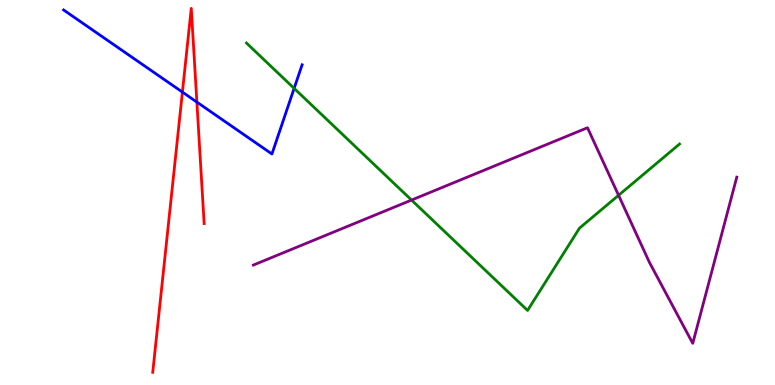[{'lines': ['blue', 'red'], 'intersections': [{'x': 2.35, 'y': 7.61}, {'x': 2.54, 'y': 7.35}]}, {'lines': ['green', 'red'], 'intersections': []}, {'lines': ['purple', 'red'], 'intersections': []}, {'lines': ['blue', 'green'], 'intersections': [{'x': 3.8, 'y': 7.7}]}, {'lines': ['blue', 'purple'], 'intersections': []}, {'lines': ['green', 'purple'], 'intersections': [{'x': 5.31, 'y': 4.8}, {'x': 7.98, 'y': 4.93}]}]